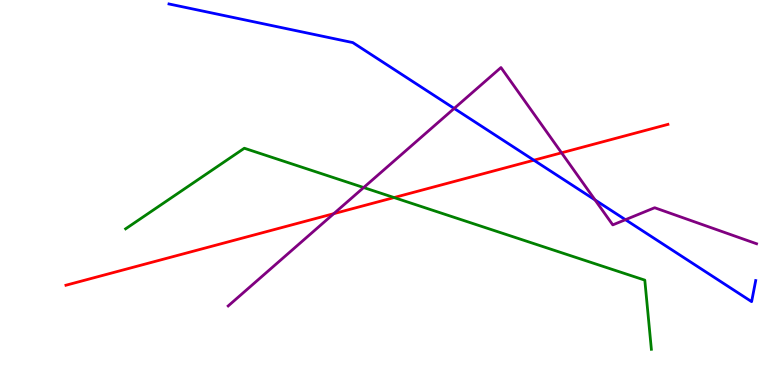[{'lines': ['blue', 'red'], 'intersections': [{'x': 6.89, 'y': 5.84}]}, {'lines': ['green', 'red'], 'intersections': [{'x': 5.08, 'y': 4.87}]}, {'lines': ['purple', 'red'], 'intersections': [{'x': 4.31, 'y': 4.45}, {'x': 7.25, 'y': 6.03}]}, {'lines': ['blue', 'green'], 'intersections': []}, {'lines': ['blue', 'purple'], 'intersections': [{'x': 5.86, 'y': 7.18}, {'x': 7.68, 'y': 4.81}, {'x': 8.07, 'y': 4.29}]}, {'lines': ['green', 'purple'], 'intersections': [{'x': 4.69, 'y': 5.13}]}]